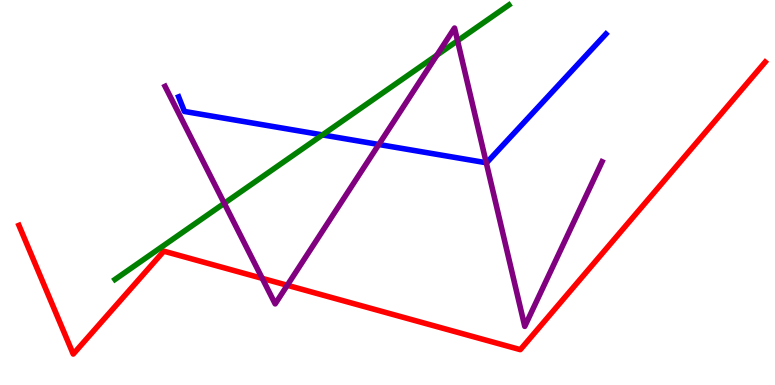[{'lines': ['blue', 'red'], 'intersections': []}, {'lines': ['green', 'red'], 'intersections': []}, {'lines': ['purple', 'red'], 'intersections': [{'x': 3.38, 'y': 2.77}, {'x': 3.71, 'y': 2.59}]}, {'lines': ['blue', 'green'], 'intersections': [{'x': 4.16, 'y': 6.5}]}, {'lines': ['blue', 'purple'], 'intersections': [{'x': 4.89, 'y': 6.25}, {'x': 6.27, 'y': 5.77}]}, {'lines': ['green', 'purple'], 'intersections': [{'x': 2.89, 'y': 4.72}, {'x': 5.64, 'y': 8.57}, {'x': 5.9, 'y': 8.94}]}]